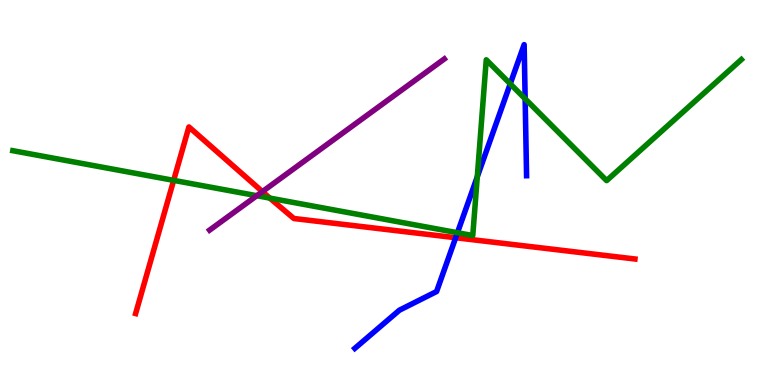[{'lines': ['blue', 'red'], 'intersections': [{'x': 5.88, 'y': 3.83}]}, {'lines': ['green', 'red'], 'intersections': [{'x': 2.24, 'y': 5.32}, {'x': 3.48, 'y': 4.85}]}, {'lines': ['purple', 'red'], 'intersections': [{'x': 3.39, 'y': 5.02}]}, {'lines': ['blue', 'green'], 'intersections': [{'x': 5.9, 'y': 3.96}, {'x': 6.16, 'y': 5.41}, {'x': 6.58, 'y': 7.82}, {'x': 6.78, 'y': 7.43}]}, {'lines': ['blue', 'purple'], 'intersections': []}, {'lines': ['green', 'purple'], 'intersections': [{'x': 3.31, 'y': 4.92}]}]